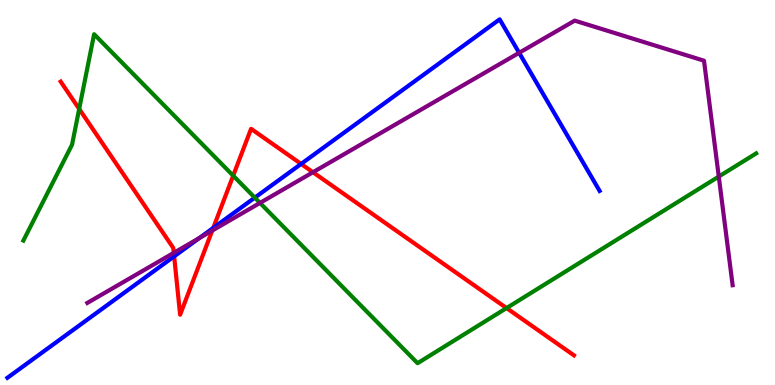[{'lines': ['blue', 'red'], 'intersections': [{'x': 2.25, 'y': 3.34}, {'x': 2.75, 'y': 4.08}, {'x': 3.89, 'y': 5.74}]}, {'lines': ['green', 'red'], 'intersections': [{'x': 1.02, 'y': 7.17}, {'x': 3.01, 'y': 5.44}, {'x': 6.54, 'y': 2.0}]}, {'lines': ['purple', 'red'], 'intersections': [{'x': 2.24, 'y': 3.43}, {'x': 2.74, 'y': 4.01}, {'x': 4.04, 'y': 5.53}]}, {'lines': ['blue', 'green'], 'intersections': [{'x': 3.29, 'y': 4.87}]}, {'lines': ['blue', 'purple'], 'intersections': [{'x': 2.57, 'y': 3.82}, {'x': 6.7, 'y': 8.63}]}, {'lines': ['green', 'purple'], 'intersections': [{'x': 3.35, 'y': 4.73}, {'x': 9.27, 'y': 5.41}]}]